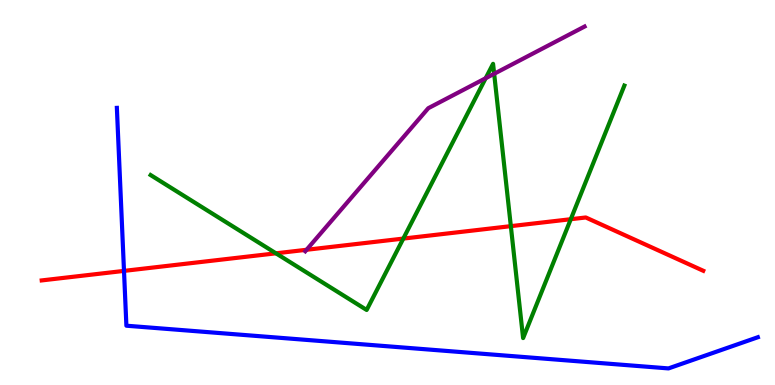[{'lines': ['blue', 'red'], 'intersections': [{'x': 1.6, 'y': 2.96}]}, {'lines': ['green', 'red'], 'intersections': [{'x': 3.56, 'y': 3.42}, {'x': 5.2, 'y': 3.8}, {'x': 6.59, 'y': 4.13}, {'x': 7.36, 'y': 4.31}]}, {'lines': ['purple', 'red'], 'intersections': [{'x': 3.96, 'y': 3.51}]}, {'lines': ['blue', 'green'], 'intersections': []}, {'lines': ['blue', 'purple'], 'intersections': []}, {'lines': ['green', 'purple'], 'intersections': [{'x': 6.27, 'y': 7.97}, {'x': 6.38, 'y': 8.08}]}]